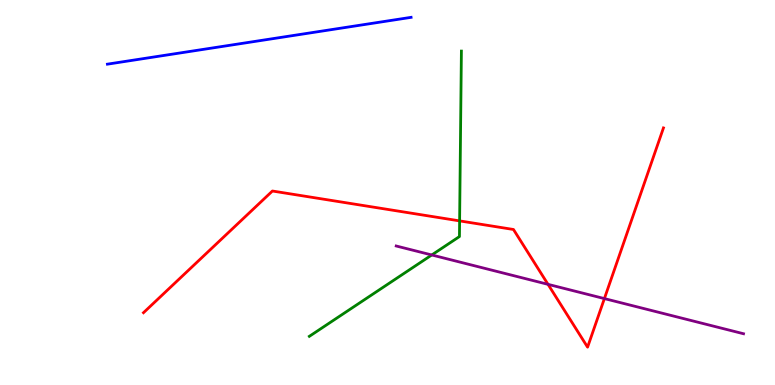[{'lines': ['blue', 'red'], 'intersections': []}, {'lines': ['green', 'red'], 'intersections': [{'x': 5.93, 'y': 4.26}]}, {'lines': ['purple', 'red'], 'intersections': [{'x': 7.07, 'y': 2.61}, {'x': 7.8, 'y': 2.24}]}, {'lines': ['blue', 'green'], 'intersections': []}, {'lines': ['blue', 'purple'], 'intersections': []}, {'lines': ['green', 'purple'], 'intersections': [{'x': 5.57, 'y': 3.38}]}]